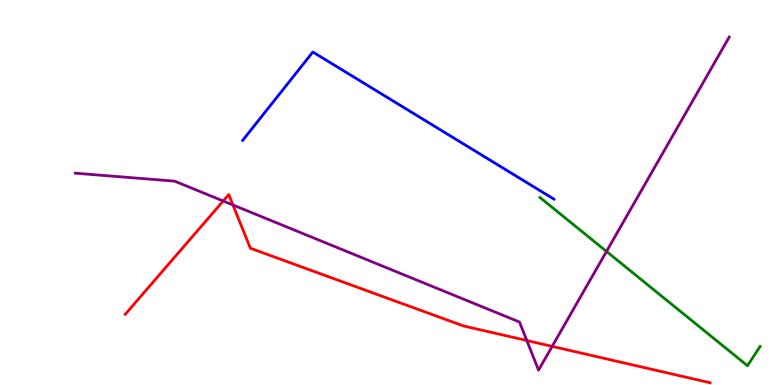[{'lines': ['blue', 'red'], 'intersections': []}, {'lines': ['green', 'red'], 'intersections': []}, {'lines': ['purple', 'red'], 'intersections': [{'x': 2.88, 'y': 4.78}, {'x': 3.01, 'y': 4.68}, {'x': 6.8, 'y': 1.16}, {'x': 7.12, 'y': 1.0}]}, {'lines': ['blue', 'green'], 'intersections': []}, {'lines': ['blue', 'purple'], 'intersections': []}, {'lines': ['green', 'purple'], 'intersections': [{'x': 7.83, 'y': 3.47}]}]